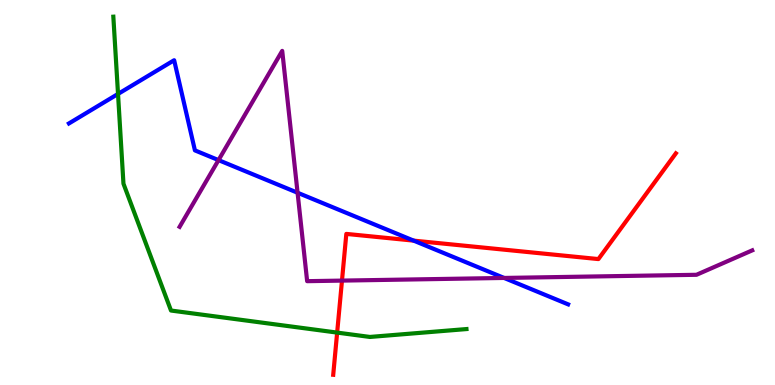[{'lines': ['blue', 'red'], 'intersections': [{'x': 5.34, 'y': 3.75}]}, {'lines': ['green', 'red'], 'intersections': [{'x': 4.35, 'y': 1.36}]}, {'lines': ['purple', 'red'], 'intersections': [{'x': 4.41, 'y': 2.71}]}, {'lines': ['blue', 'green'], 'intersections': [{'x': 1.52, 'y': 7.56}]}, {'lines': ['blue', 'purple'], 'intersections': [{'x': 2.82, 'y': 5.84}, {'x': 3.84, 'y': 4.99}, {'x': 6.5, 'y': 2.78}]}, {'lines': ['green', 'purple'], 'intersections': []}]